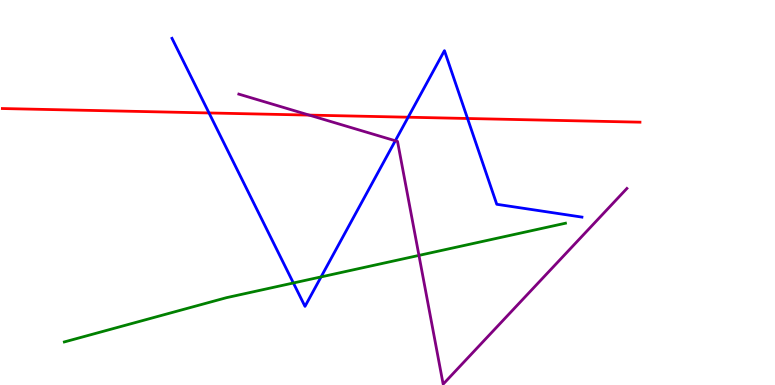[{'lines': ['blue', 'red'], 'intersections': [{'x': 2.7, 'y': 7.07}, {'x': 5.27, 'y': 6.96}, {'x': 6.03, 'y': 6.92}]}, {'lines': ['green', 'red'], 'intersections': []}, {'lines': ['purple', 'red'], 'intersections': [{'x': 3.99, 'y': 7.01}]}, {'lines': ['blue', 'green'], 'intersections': [{'x': 3.79, 'y': 2.65}, {'x': 4.14, 'y': 2.81}]}, {'lines': ['blue', 'purple'], 'intersections': [{'x': 5.1, 'y': 6.34}]}, {'lines': ['green', 'purple'], 'intersections': [{'x': 5.41, 'y': 3.37}]}]